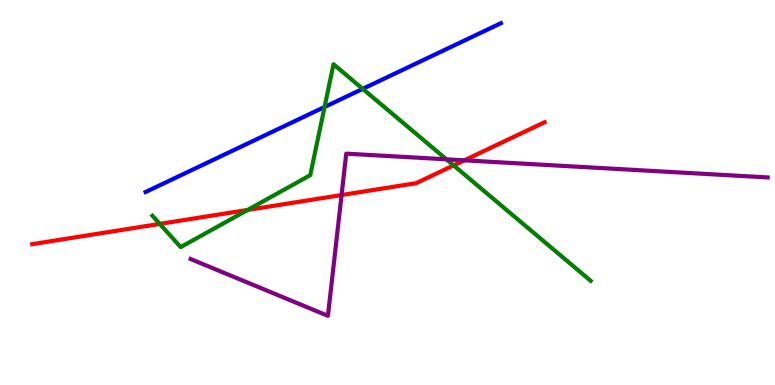[{'lines': ['blue', 'red'], 'intersections': []}, {'lines': ['green', 'red'], 'intersections': [{'x': 2.06, 'y': 4.18}, {'x': 3.19, 'y': 4.55}, {'x': 5.85, 'y': 5.7}]}, {'lines': ['purple', 'red'], 'intersections': [{'x': 4.41, 'y': 4.93}, {'x': 5.99, 'y': 5.84}]}, {'lines': ['blue', 'green'], 'intersections': [{'x': 4.19, 'y': 7.22}, {'x': 4.68, 'y': 7.69}]}, {'lines': ['blue', 'purple'], 'intersections': []}, {'lines': ['green', 'purple'], 'intersections': [{'x': 5.76, 'y': 5.86}]}]